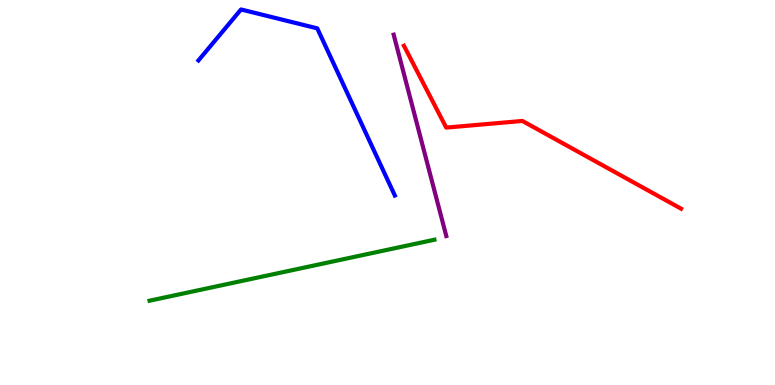[{'lines': ['blue', 'red'], 'intersections': []}, {'lines': ['green', 'red'], 'intersections': []}, {'lines': ['purple', 'red'], 'intersections': []}, {'lines': ['blue', 'green'], 'intersections': []}, {'lines': ['blue', 'purple'], 'intersections': []}, {'lines': ['green', 'purple'], 'intersections': []}]